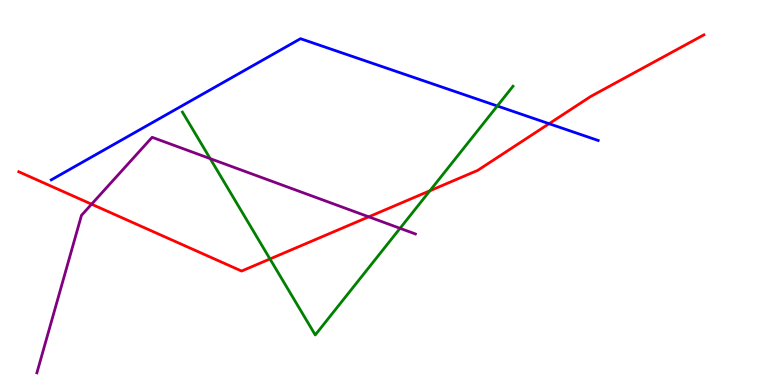[{'lines': ['blue', 'red'], 'intersections': [{'x': 7.08, 'y': 6.79}]}, {'lines': ['green', 'red'], 'intersections': [{'x': 3.48, 'y': 3.27}, {'x': 5.55, 'y': 5.05}]}, {'lines': ['purple', 'red'], 'intersections': [{'x': 1.18, 'y': 4.7}, {'x': 4.76, 'y': 4.37}]}, {'lines': ['blue', 'green'], 'intersections': [{'x': 6.42, 'y': 7.25}]}, {'lines': ['blue', 'purple'], 'intersections': []}, {'lines': ['green', 'purple'], 'intersections': [{'x': 2.71, 'y': 5.88}, {'x': 5.16, 'y': 4.07}]}]